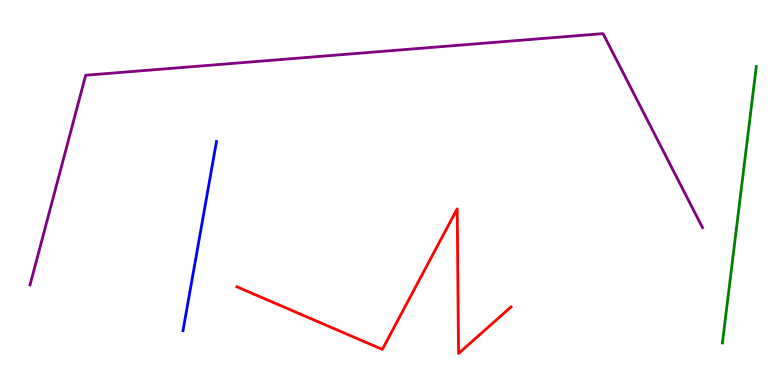[{'lines': ['blue', 'red'], 'intersections': []}, {'lines': ['green', 'red'], 'intersections': []}, {'lines': ['purple', 'red'], 'intersections': []}, {'lines': ['blue', 'green'], 'intersections': []}, {'lines': ['blue', 'purple'], 'intersections': []}, {'lines': ['green', 'purple'], 'intersections': []}]